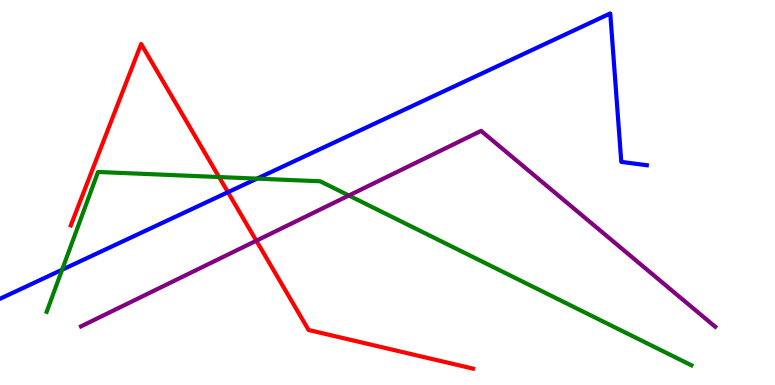[{'lines': ['blue', 'red'], 'intersections': [{'x': 2.94, 'y': 5.01}]}, {'lines': ['green', 'red'], 'intersections': [{'x': 2.83, 'y': 5.4}]}, {'lines': ['purple', 'red'], 'intersections': [{'x': 3.31, 'y': 3.75}]}, {'lines': ['blue', 'green'], 'intersections': [{'x': 0.802, 'y': 2.99}, {'x': 3.32, 'y': 5.36}]}, {'lines': ['blue', 'purple'], 'intersections': []}, {'lines': ['green', 'purple'], 'intersections': [{'x': 4.5, 'y': 4.92}]}]